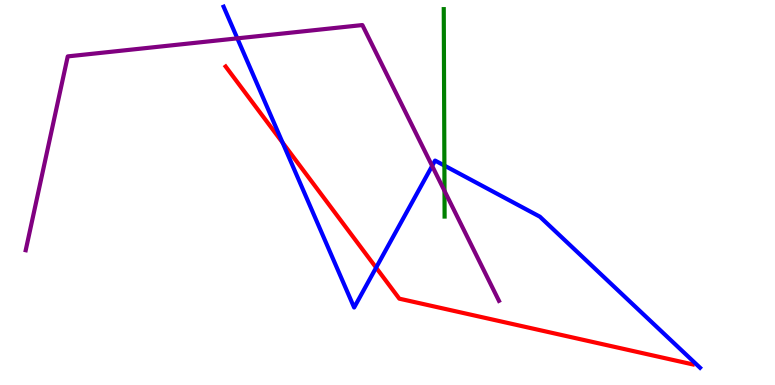[{'lines': ['blue', 'red'], 'intersections': [{'x': 3.65, 'y': 6.29}, {'x': 4.85, 'y': 3.05}]}, {'lines': ['green', 'red'], 'intersections': []}, {'lines': ['purple', 'red'], 'intersections': []}, {'lines': ['blue', 'green'], 'intersections': [{'x': 5.73, 'y': 5.7}]}, {'lines': ['blue', 'purple'], 'intersections': [{'x': 3.06, 'y': 9.0}, {'x': 5.58, 'y': 5.69}]}, {'lines': ['green', 'purple'], 'intersections': [{'x': 5.74, 'y': 5.04}]}]